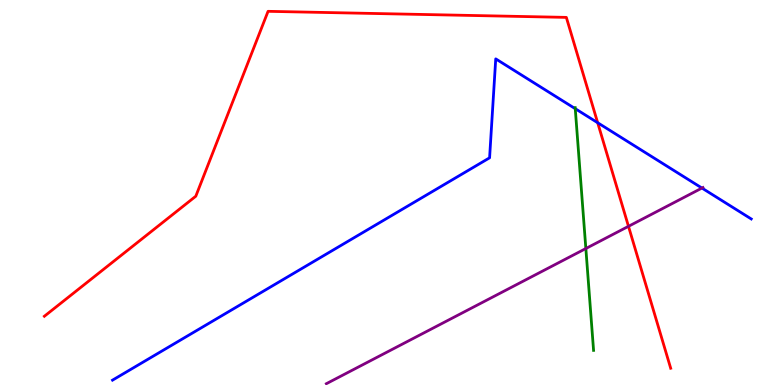[{'lines': ['blue', 'red'], 'intersections': [{'x': 7.71, 'y': 6.81}]}, {'lines': ['green', 'red'], 'intersections': []}, {'lines': ['purple', 'red'], 'intersections': [{'x': 8.11, 'y': 4.12}]}, {'lines': ['blue', 'green'], 'intersections': [{'x': 7.42, 'y': 7.18}]}, {'lines': ['blue', 'purple'], 'intersections': [{'x': 9.06, 'y': 5.12}]}, {'lines': ['green', 'purple'], 'intersections': [{'x': 7.56, 'y': 3.54}]}]